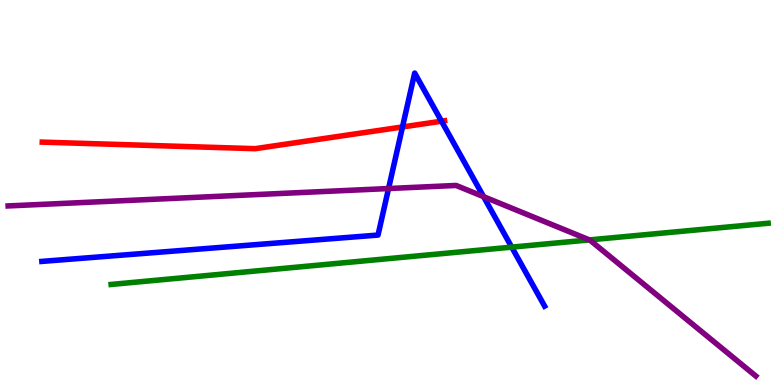[{'lines': ['blue', 'red'], 'intersections': [{'x': 5.19, 'y': 6.7}, {'x': 5.7, 'y': 6.85}]}, {'lines': ['green', 'red'], 'intersections': []}, {'lines': ['purple', 'red'], 'intersections': []}, {'lines': ['blue', 'green'], 'intersections': [{'x': 6.6, 'y': 3.58}]}, {'lines': ['blue', 'purple'], 'intersections': [{'x': 5.01, 'y': 5.1}, {'x': 6.24, 'y': 4.89}]}, {'lines': ['green', 'purple'], 'intersections': [{'x': 7.61, 'y': 3.77}]}]